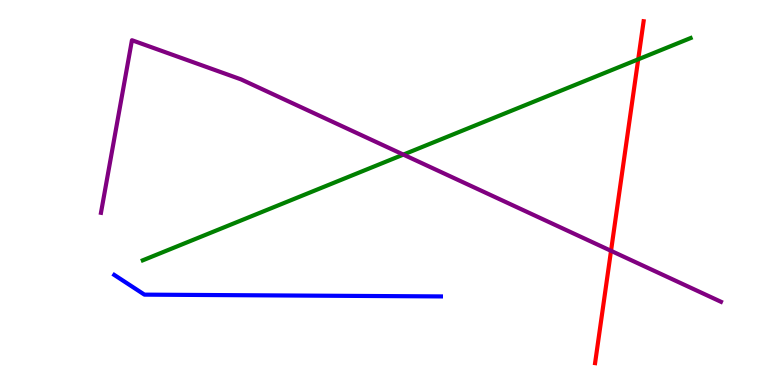[{'lines': ['blue', 'red'], 'intersections': []}, {'lines': ['green', 'red'], 'intersections': [{'x': 8.24, 'y': 8.46}]}, {'lines': ['purple', 'red'], 'intersections': [{'x': 7.88, 'y': 3.48}]}, {'lines': ['blue', 'green'], 'intersections': []}, {'lines': ['blue', 'purple'], 'intersections': []}, {'lines': ['green', 'purple'], 'intersections': [{'x': 5.2, 'y': 5.98}]}]